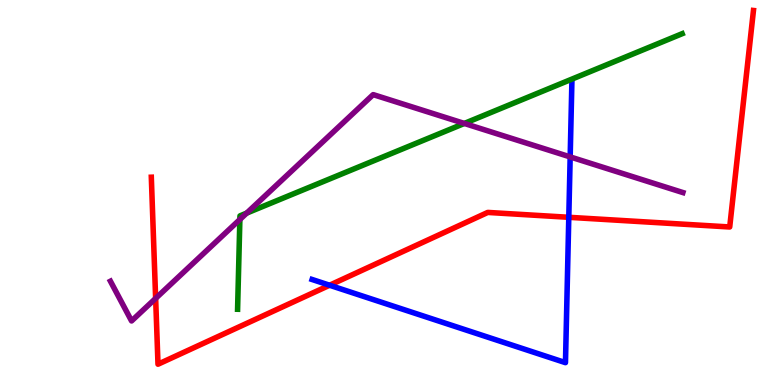[{'lines': ['blue', 'red'], 'intersections': [{'x': 4.25, 'y': 2.59}, {'x': 7.34, 'y': 4.36}]}, {'lines': ['green', 'red'], 'intersections': []}, {'lines': ['purple', 'red'], 'intersections': [{'x': 2.01, 'y': 2.25}]}, {'lines': ['blue', 'green'], 'intersections': []}, {'lines': ['blue', 'purple'], 'intersections': [{'x': 7.36, 'y': 5.92}]}, {'lines': ['green', 'purple'], 'intersections': [{'x': 3.1, 'y': 4.3}, {'x': 3.18, 'y': 4.46}, {'x': 5.99, 'y': 6.79}]}]